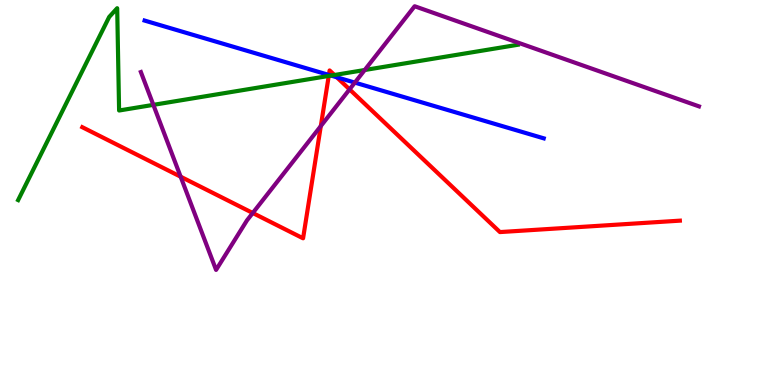[{'lines': ['blue', 'red'], 'intersections': [{'x': 4.24, 'y': 8.05}, {'x': 4.35, 'y': 7.99}]}, {'lines': ['green', 'red'], 'intersections': [{'x': 4.24, 'y': 8.03}, {'x': 4.32, 'y': 8.05}]}, {'lines': ['purple', 'red'], 'intersections': [{'x': 2.33, 'y': 5.41}, {'x': 3.26, 'y': 4.47}, {'x': 4.14, 'y': 6.73}, {'x': 4.51, 'y': 7.68}]}, {'lines': ['blue', 'green'], 'intersections': [{'x': 4.27, 'y': 8.04}]}, {'lines': ['blue', 'purple'], 'intersections': [{'x': 4.58, 'y': 7.85}]}, {'lines': ['green', 'purple'], 'intersections': [{'x': 1.98, 'y': 7.28}, {'x': 4.71, 'y': 8.18}]}]